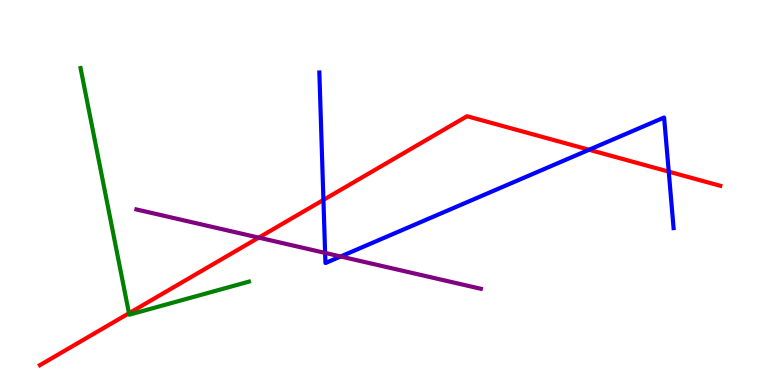[{'lines': ['blue', 'red'], 'intersections': [{'x': 4.17, 'y': 4.81}, {'x': 7.6, 'y': 6.11}, {'x': 8.63, 'y': 5.54}]}, {'lines': ['green', 'red'], 'intersections': [{'x': 1.66, 'y': 1.86}]}, {'lines': ['purple', 'red'], 'intersections': [{'x': 3.34, 'y': 3.83}]}, {'lines': ['blue', 'green'], 'intersections': []}, {'lines': ['blue', 'purple'], 'intersections': [{'x': 4.2, 'y': 3.43}, {'x': 4.4, 'y': 3.34}]}, {'lines': ['green', 'purple'], 'intersections': []}]